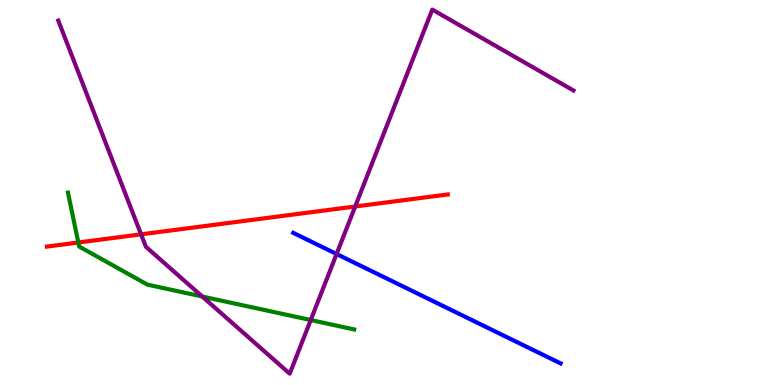[{'lines': ['blue', 'red'], 'intersections': []}, {'lines': ['green', 'red'], 'intersections': [{'x': 1.01, 'y': 3.7}]}, {'lines': ['purple', 'red'], 'intersections': [{'x': 1.82, 'y': 3.91}, {'x': 4.58, 'y': 4.64}]}, {'lines': ['blue', 'green'], 'intersections': []}, {'lines': ['blue', 'purple'], 'intersections': [{'x': 4.34, 'y': 3.4}]}, {'lines': ['green', 'purple'], 'intersections': [{'x': 2.61, 'y': 2.3}, {'x': 4.01, 'y': 1.69}]}]